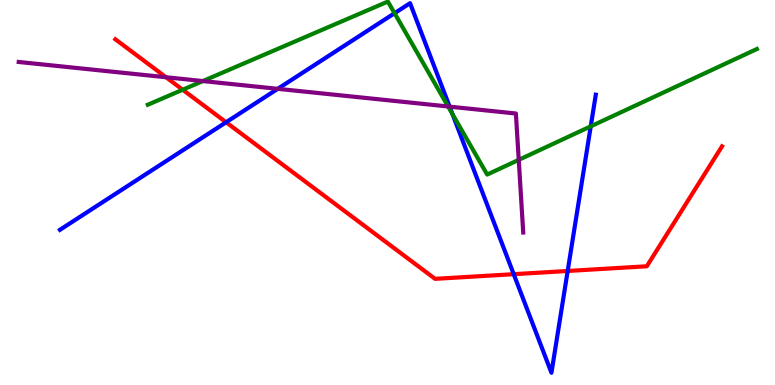[{'lines': ['blue', 'red'], 'intersections': [{'x': 2.92, 'y': 6.82}, {'x': 6.63, 'y': 2.88}, {'x': 7.32, 'y': 2.96}]}, {'lines': ['green', 'red'], 'intersections': [{'x': 2.36, 'y': 7.67}]}, {'lines': ['purple', 'red'], 'intersections': [{'x': 2.14, 'y': 7.99}]}, {'lines': ['blue', 'green'], 'intersections': [{'x': 5.09, 'y': 9.66}, {'x': 5.84, 'y': 7.04}, {'x': 7.62, 'y': 6.72}]}, {'lines': ['blue', 'purple'], 'intersections': [{'x': 3.58, 'y': 7.69}, {'x': 5.8, 'y': 7.23}]}, {'lines': ['green', 'purple'], 'intersections': [{'x': 2.62, 'y': 7.89}, {'x': 5.78, 'y': 7.23}, {'x': 6.69, 'y': 5.85}]}]